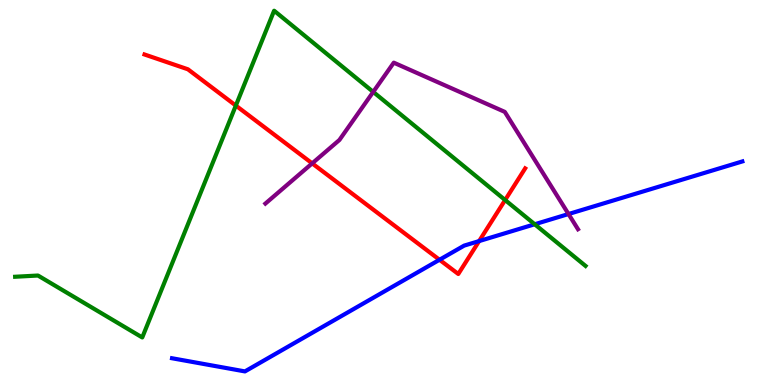[{'lines': ['blue', 'red'], 'intersections': [{'x': 5.67, 'y': 3.25}, {'x': 6.18, 'y': 3.74}]}, {'lines': ['green', 'red'], 'intersections': [{'x': 3.04, 'y': 7.26}, {'x': 6.52, 'y': 4.8}]}, {'lines': ['purple', 'red'], 'intersections': [{'x': 4.03, 'y': 5.76}]}, {'lines': ['blue', 'green'], 'intersections': [{'x': 6.9, 'y': 4.17}]}, {'lines': ['blue', 'purple'], 'intersections': [{'x': 7.34, 'y': 4.44}]}, {'lines': ['green', 'purple'], 'intersections': [{'x': 4.82, 'y': 7.61}]}]